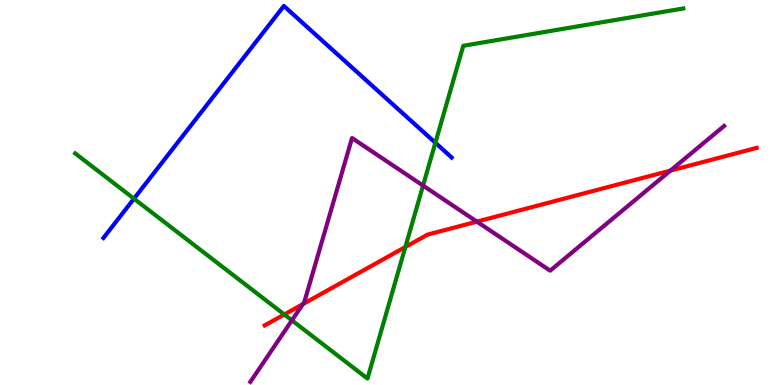[{'lines': ['blue', 'red'], 'intersections': []}, {'lines': ['green', 'red'], 'intersections': [{'x': 3.67, 'y': 1.83}, {'x': 5.23, 'y': 3.58}]}, {'lines': ['purple', 'red'], 'intersections': [{'x': 3.91, 'y': 2.1}, {'x': 6.15, 'y': 4.24}, {'x': 8.65, 'y': 5.57}]}, {'lines': ['blue', 'green'], 'intersections': [{'x': 1.73, 'y': 4.84}, {'x': 5.62, 'y': 6.29}]}, {'lines': ['blue', 'purple'], 'intersections': []}, {'lines': ['green', 'purple'], 'intersections': [{'x': 3.77, 'y': 1.68}, {'x': 5.46, 'y': 5.18}]}]